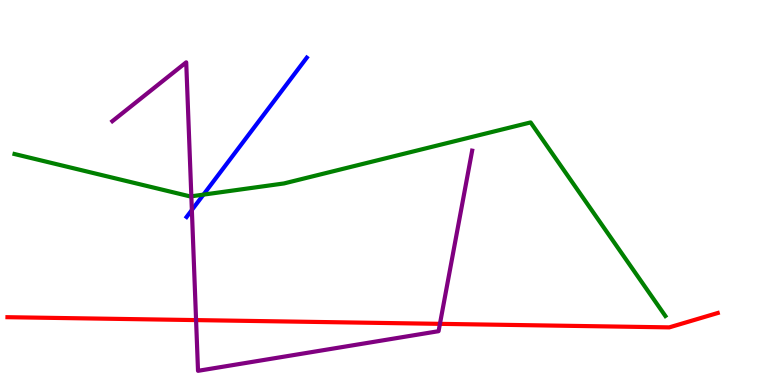[{'lines': ['blue', 'red'], 'intersections': []}, {'lines': ['green', 'red'], 'intersections': []}, {'lines': ['purple', 'red'], 'intersections': [{'x': 2.53, 'y': 1.69}, {'x': 5.68, 'y': 1.59}]}, {'lines': ['blue', 'green'], 'intersections': [{'x': 2.63, 'y': 4.94}]}, {'lines': ['blue', 'purple'], 'intersections': [{'x': 2.48, 'y': 4.55}]}, {'lines': ['green', 'purple'], 'intersections': [{'x': 2.47, 'y': 4.9}]}]